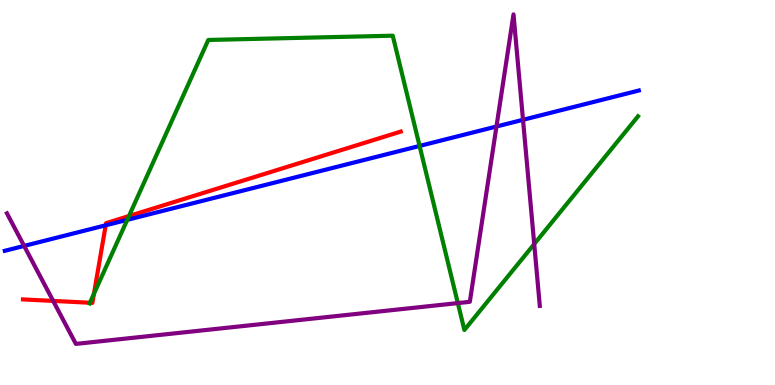[{'lines': ['blue', 'red'], 'intersections': [{'x': 1.36, 'y': 4.15}]}, {'lines': ['green', 'red'], 'intersections': [{'x': 1.16, 'y': 2.14}, {'x': 1.21, 'y': 2.37}, {'x': 1.66, 'y': 4.39}]}, {'lines': ['purple', 'red'], 'intersections': [{'x': 0.686, 'y': 2.18}]}, {'lines': ['blue', 'green'], 'intersections': [{'x': 1.64, 'y': 4.29}, {'x': 5.41, 'y': 6.21}]}, {'lines': ['blue', 'purple'], 'intersections': [{'x': 0.311, 'y': 3.61}, {'x': 6.41, 'y': 6.71}, {'x': 6.75, 'y': 6.89}]}, {'lines': ['green', 'purple'], 'intersections': [{'x': 5.91, 'y': 2.13}, {'x': 6.89, 'y': 3.66}]}]